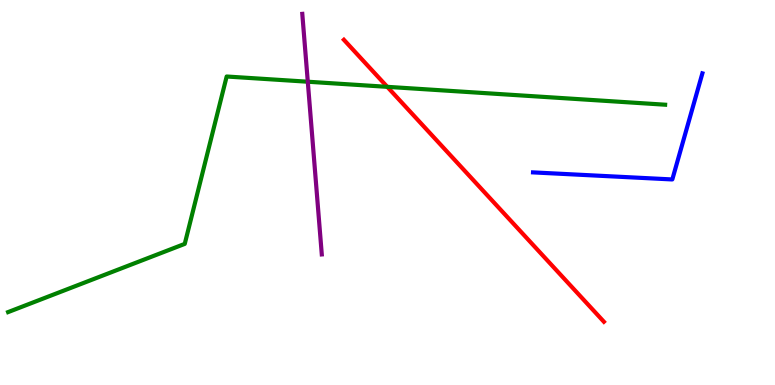[{'lines': ['blue', 'red'], 'intersections': []}, {'lines': ['green', 'red'], 'intersections': [{'x': 5.0, 'y': 7.74}]}, {'lines': ['purple', 'red'], 'intersections': []}, {'lines': ['blue', 'green'], 'intersections': []}, {'lines': ['blue', 'purple'], 'intersections': []}, {'lines': ['green', 'purple'], 'intersections': [{'x': 3.97, 'y': 7.88}]}]